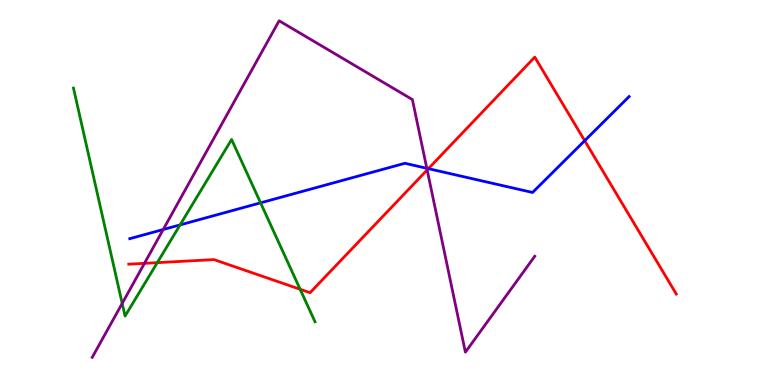[{'lines': ['blue', 'red'], 'intersections': [{'x': 5.53, 'y': 5.62}, {'x': 7.54, 'y': 6.35}]}, {'lines': ['green', 'red'], 'intersections': [{'x': 2.03, 'y': 3.18}, {'x': 3.87, 'y': 2.49}]}, {'lines': ['purple', 'red'], 'intersections': [{'x': 1.86, 'y': 3.16}, {'x': 5.51, 'y': 5.59}]}, {'lines': ['blue', 'green'], 'intersections': [{'x': 2.32, 'y': 4.16}, {'x': 3.36, 'y': 4.73}]}, {'lines': ['blue', 'purple'], 'intersections': [{'x': 2.11, 'y': 4.04}, {'x': 5.51, 'y': 5.63}]}, {'lines': ['green', 'purple'], 'intersections': [{'x': 1.58, 'y': 2.12}]}]